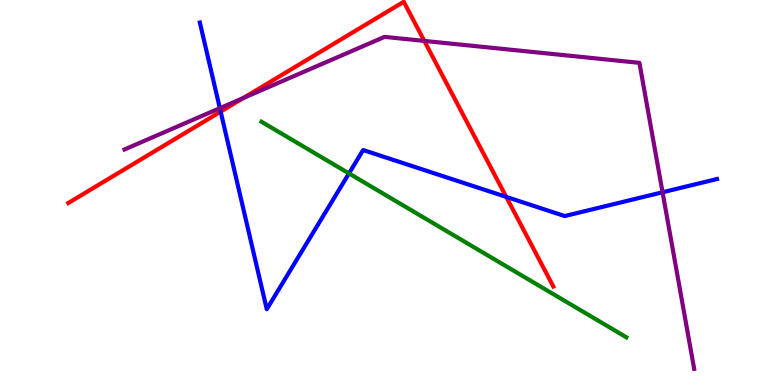[{'lines': ['blue', 'red'], 'intersections': [{'x': 2.85, 'y': 7.1}, {'x': 6.53, 'y': 4.89}]}, {'lines': ['green', 'red'], 'intersections': []}, {'lines': ['purple', 'red'], 'intersections': [{'x': 3.14, 'y': 7.46}, {'x': 5.47, 'y': 8.94}]}, {'lines': ['blue', 'green'], 'intersections': [{'x': 4.5, 'y': 5.5}]}, {'lines': ['blue', 'purple'], 'intersections': [{'x': 2.84, 'y': 7.19}, {'x': 8.55, 'y': 5.01}]}, {'lines': ['green', 'purple'], 'intersections': []}]